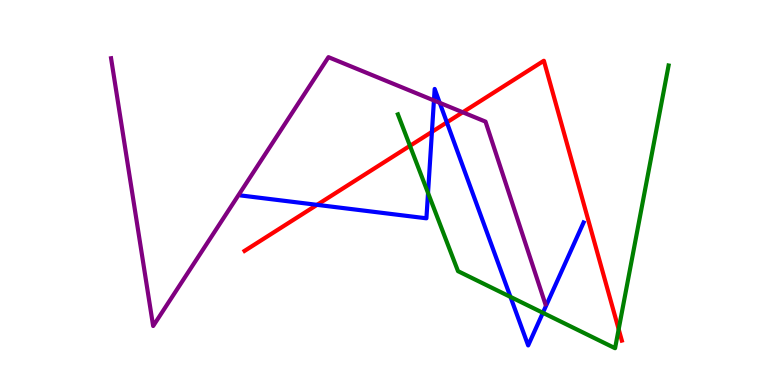[{'lines': ['blue', 'red'], 'intersections': [{'x': 4.09, 'y': 4.68}, {'x': 5.57, 'y': 6.58}, {'x': 5.77, 'y': 6.82}]}, {'lines': ['green', 'red'], 'intersections': [{'x': 5.29, 'y': 6.21}, {'x': 7.98, 'y': 1.45}]}, {'lines': ['purple', 'red'], 'intersections': [{'x': 5.97, 'y': 7.08}]}, {'lines': ['blue', 'green'], 'intersections': [{'x': 5.52, 'y': 4.99}, {'x': 6.59, 'y': 2.29}, {'x': 7.0, 'y': 1.88}]}, {'lines': ['blue', 'purple'], 'intersections': [{'x': 5.6, 'y': 7.39}, {'x': 5.67, 'y': 7.33}]}, {'lines': ['green', 'purple'], 'intersections': []}]